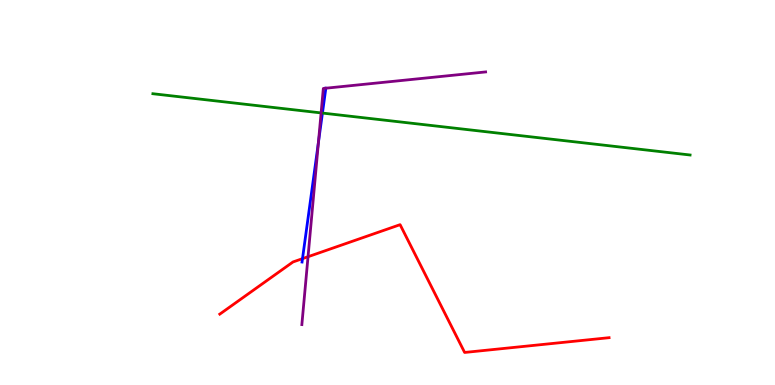[{'lines': ['blue', 'red'], 'intersections': [{'x': 3.9, 'y': 3.28}]}, {'lines': ['green', 'red'], 'intersections': []}, {'lines': ['purple', 'red'], 'intersections': [{'x': 3.97, 'y': 3.33}]}, {'lines': ['blue', 'green'], 'intersections': [{'x': 4.16, 'y': 7.06}]}, {'lines': ['blue', 'purple'], 'intersections': [{'x': 4.11, 'y': 6.3}, {'x': 4.2, 'y': 7.71}]}, {'lines': ['green', 'purple'], 'intersections': [{'x': 4.14, 'y': 7.07}]}]